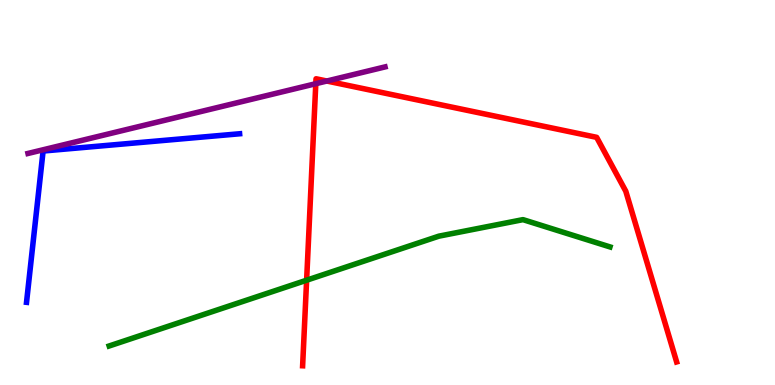[{'lines': ['blue', 'red'], 'intersections': []}, {'lines': ['green', 'red'], 'intersections': [{'x': 3.96, 'y': 2.72}]}, {'lines': ['purple', 'red'], 'intersections': [{'x': 4.07, 'y': 7.83}, {'x': 4.22, 'y': 7.9}]}, {'lines': ['blue', 'green'], 'intersections': []}, {'lines': ['blue', 'purple'], 'intersections': []}, {'lines': ['green', 'purple'], 'intersections': []}]